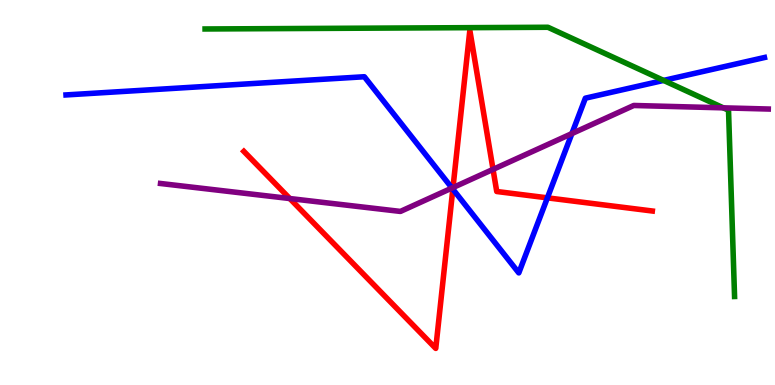[{'lines': ['blue', 'red'], 'intersections': [{'x': 5.84, 'y': 5.09}, {'x': 7.06, 'y': 4.86}]}, {'lines': ['green', 'red'], 'intersections': []}, {'lines': ['purple', 'red'], 'intersections': [{'x': 3.74, 'y': 4.84}, {'x': 5.85, 'y': 5.13}, {'x': 6.36, 'y': 5.6}]}, {'lines': ['blue', 'green'], 'intersections': [{'x': 8.56, 'y': 7.91}]}, {'lines': ['blue', 'purple'], 'intersections': [{'x': 5.83, 'y': 5.12}, {'x': 7.38, 'y': 6.53}]}, {'lines': ['green', 'purple'], 'intersections': [{'x': 9.33, 'y': 7.2}]}]